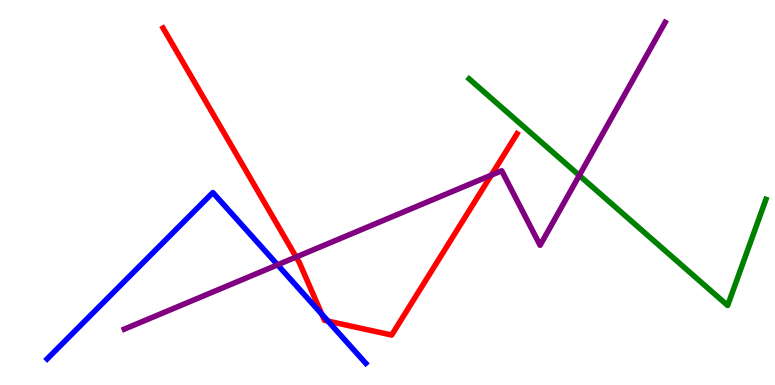[{'lines': ['blue', 'red'], 'intersections': [{'x': 4.15, 'y': 1.84}, {'x': 4.23, 'y': 1.66}]}, {'lines': ['green', 'red'], 'intersections': []}, {'lines': ['purple', 'red'], 'intersections': [{'x': 3.82, 'y': 3.32}, {'x': 6.34, 'y': 5.45}]}, {'lines': ['blue', 'green'], 'intersections': []}, {'lines': ['blue', 'purple'], 'intersections': [{'x': 3.58, 'y': 3.12}]}, {'lines': ['green', 'purple'], 'intersections': [{'x': 7.47, 'y': 5.44}]}]